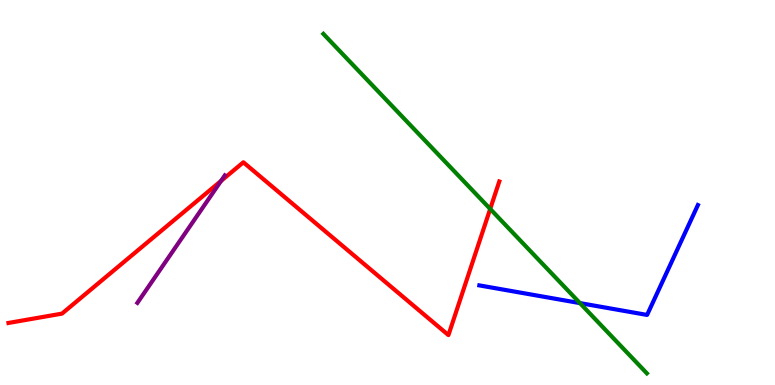[{'lines': ['blue', 'red'], 'intersections': []}, {'lines': ['green', 'red'], 'intersections': [{'x': 6.33, 'y': 4.57}]}, {'lines': ['purple', 'red'], 'intersections': [{'x': 2.85, 'y': 5.3}]}, {'lines': ['blue', 'green'], 'intersections': [{'x': 7.48, 'y': 2.13}]}, {'lines': ['blue', 'purple'], 'intersections': []}, {'lines': ['green', 'purple'], 'intersections': []}]